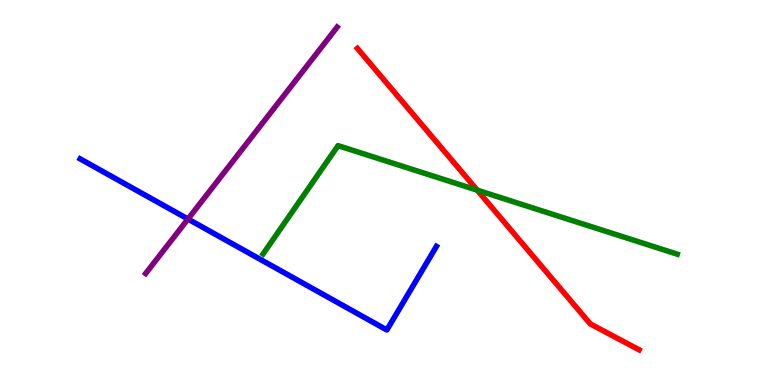[{'lines': ['blue', 'red'], 'intersections': []}, {'lines': ['green', 'red'], 'intersections': [{'x': 6.16, 'y': 5.06}]}, {'lines': ['purple', 'red'], 'intersections': []}, {'lines': ['blue', 'green'], 'intersections': []}, {'lines': ['blue', 'purple'], 'intersections': [{'x': 2.43, 'y': 4.31}]}, {'lines': ['green', 'purple'], 'intersections': []}]